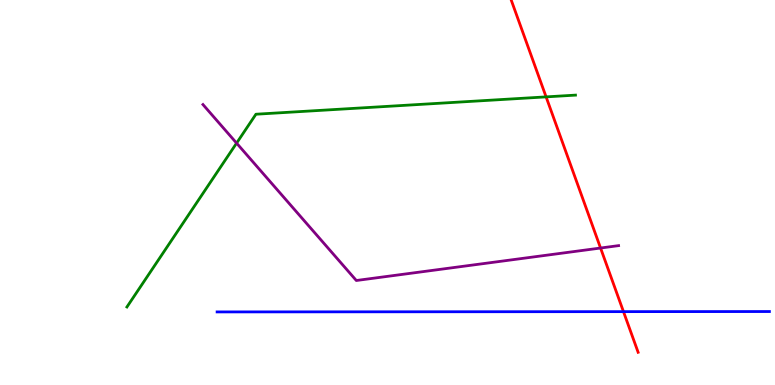[{'lines': ['blue', 'red'], 'intersections': [{'x': 8.04, 'y': 1.91}]}, {'lines': ['green', 'red'], 'intersections': [{'x': 7.05, 'y': 7.48}]}, {'lines': ['purple', 'red'], 'intersections': [{'x': 7.75, 'y': 3.56}]}, {'lines': ['blue', 'green'], 'intersections': []}, {'lines': ['blue', 'purple'], 'intersections': []}, {'lines': ['green', 'purple'], 'intersections': [{'x': 3.05, 'y': 6.28}]}]